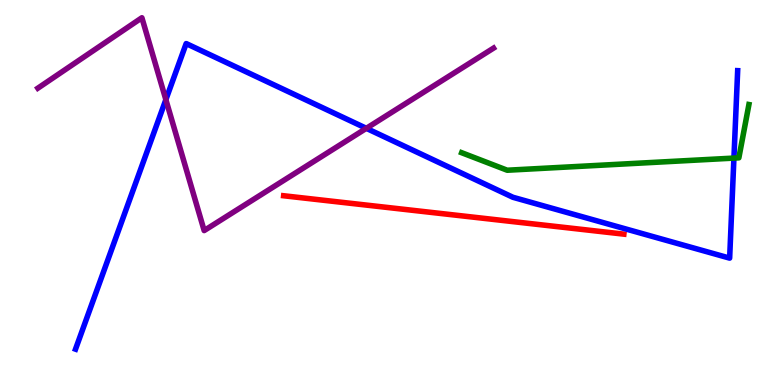[{'lines': ['blue', 'red'], 'intersections': []}, {'lines': ['green', 'red'], 'intersections': []}, {'lines': ['purple', 'red'], 'intersections': []}, {'lines': ['blue', 'green'], 'intersections': [{'x': 9.47, 'y': 5.89}]}, {'lines': ['blue', 'purple'], 'intersections': [{'x': 2.14, 'y': 7.41}, {'x': 4.73, 'y': 6.67}]}, {'lines': ['green', 'purple'], 'intersections': []}]